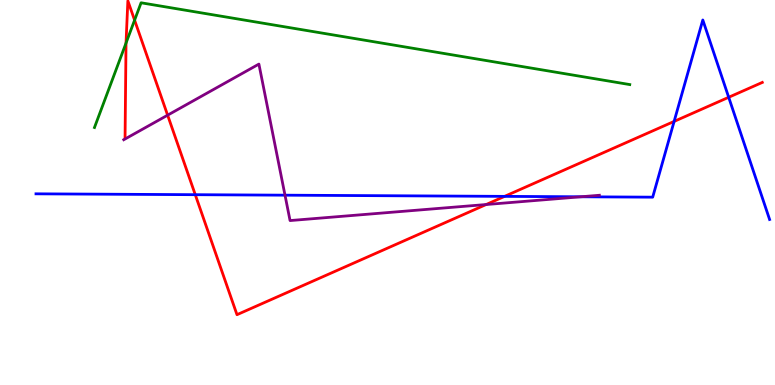[{'lines': ['blue', 'red'], 'intersections': [{'x': 2.52, 'y': 4.94}, {'x': 6.51, 'y': 4.9}, {'x': 8.7, 'y': 6.85}, {'x': 9.4, 'y': 7.47}]}, {'lines': ['green', 'red'], 'intersections': [{'x': 1.63, 'y': 8.88}, {'x': 1.74, 'y': 9.48}]}, {'lines': ['purple', 'red'], 'intersections': [{'x': 2.16, 'y': 7.01}, {'x': 6.27, 'y': 4.69}]}, {'lines': ['blue', 'green'], 'intersections': []}, {'lines': ['blue', 'purple'], 'intersections': [{'x': 3.68, 'y': 4.93}, {'x': 7.49, 'y': 4.89}]}, {'lines': ['green', 'purple'], 'intersections': []}]